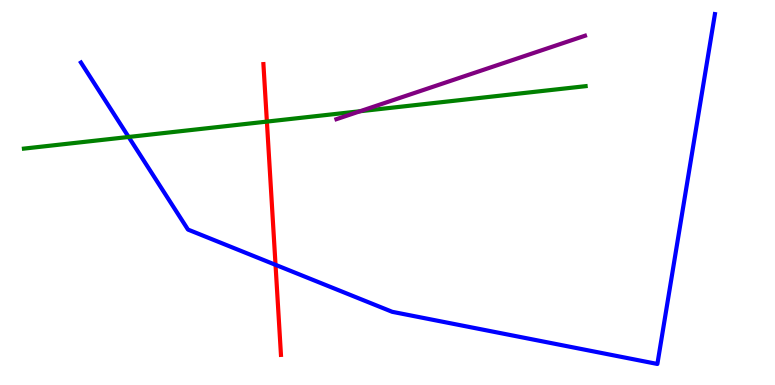[{'lines': ['blue', 'red'], 'intersections': [{'x': 3.56, 'y': 3.12}]}, {'lines': ['green', 'red'], 'intersections': [{'x': 3.44, 'y': 6.84}]}, {'lines': ['purple', 'red'], 'intersections': []}, {'lines': ['blue', 'green'], 'intersections': [{'x': 1.66, 'y': 6.44}]}, {'lines': ['blue', 'purple'], 'intersections': []}, {'lines': ['green', 'purple'], 'intersections': [{'x': 4.65, 'y': 7.11}]}]